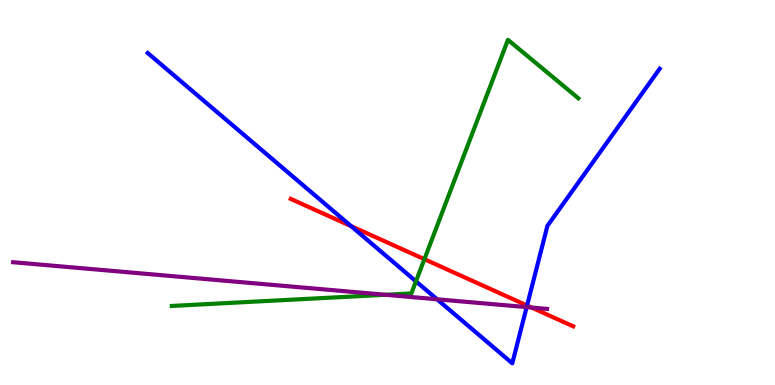[{'lines': ['blue', 'red'], 'intersections': [{'x': 4.53, 'y': 4.13}, {'x': 6.8, 'y': 2.06}]}, {'lines': ['green', 'red'], 'intersections': [{'x': 5.48, 'y': 3.27}]}, {'lines': ['purple', 'red'], 'intersections': [{'x': 6.86, 'y': 2.01}]}, {'lines': ['blue', 'green'], 'intersections': [{'x': 5.37, 'y': 2.69}]}, {'lines': ['blue', 'purple'], 'intersections': [{'x': 5.64, 'y': 2.23}, {'x': 6.8, 'y': 2.02}]}, {'lines': ['green', 'purple'], 'intersections': [{'x': 4.97, 'y': 2.34}]}]